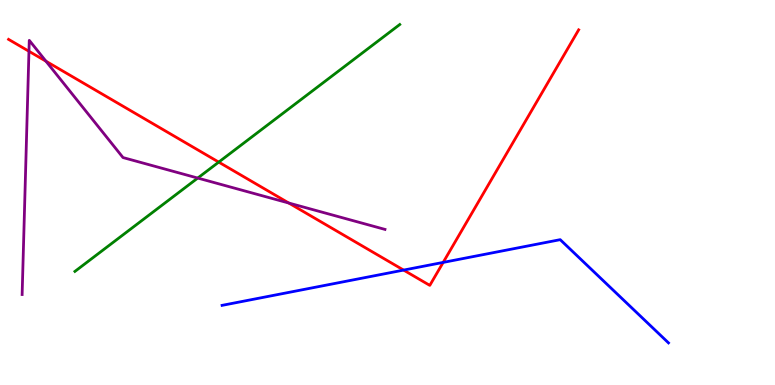[{'lines': ['blue', 'red'], 'intersections': [{'x': 5.21, 'y': 2.98}, {'x': 5.72, 'y': 3.18}]}, {'lines': ['green', 'red'], 'intersections': [{'x': 2.82, 'y': 5.79}]}, {'lines': ['purple', 'red'], 'intersections': [{'x': 0.374, 'y': 8.67}, {'x': 0.593, 'y': 8.41}, {'x': 3.73, 'y': 4.73}]}, {'lines': ['blue', 'green'], 'intersections': []}, {'lines': ['blue', 'purple'], 'intersections': []}, {'lines': ['green', 'purple'], 'intersections': [{'x': 2.55, 'y': 5.38}]}]